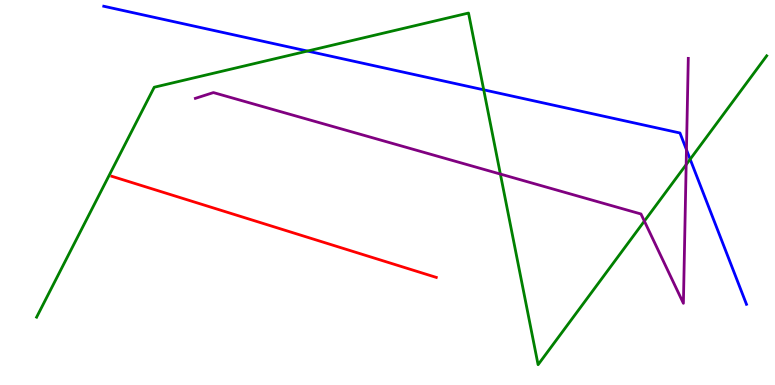[{'lines': ['blue', 'red'], 'intersections': []}, {'lines': ['green', 'red'], 'intersections': []}, {'lines': ['purple', 'red'], 'intersections': []}, {'lines': ['blue', 'green'], 'intersections': [{'x': 3.97, 'y': 8.67}, {'x': 6.24, 'y': 7.67}, {'x': 8.91, 'y': 5.86}]}, {'lines': ['blue', 'purple'], 'intersections': [{'x': 8.86, 'y': 6.11}]}, {'lines': ['green', 'purple'], 'intersections': [{'x': 6.46, 'y': 5.48}, {'x': 8.31, 'y': 4.26}, {'x': 8.85, 'y': 5.72}]}]